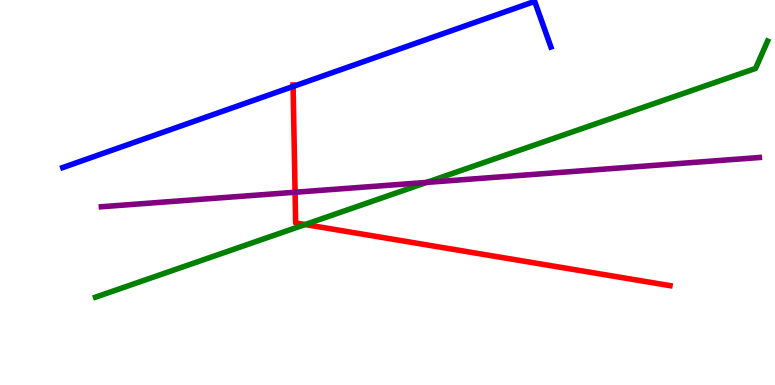[{'lines': ['blue', 'red'], 'intersections': [{'x': 3.78, 'y': 7.75}]}, {'lines': ['green', 'red'], 'intersections': [{'x': 3.94, 'y': 4.17}]}, {'lines': ['purple', 'red'], 'intersections': [{'x': 3.81, 'y': 5.01}]}, {'lines': ['blue', 'green'], 'intersections': []}, {'lines': ['blue', 'purple'], 'intersections': []}, {'lines': ['green', 'purple'], 'intersections': [{'x': 5.51, 'y': 5.26}]}]